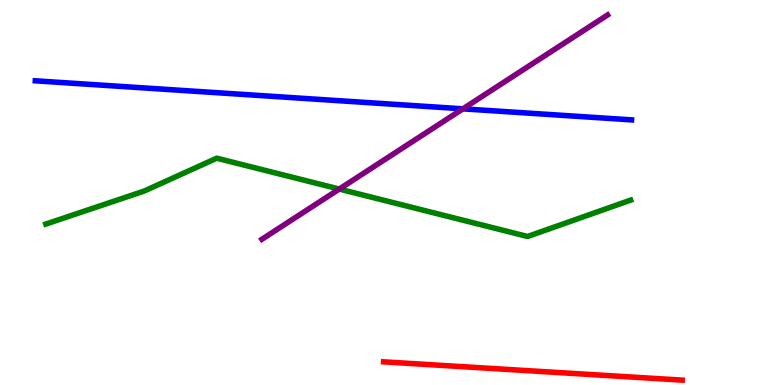[{'lines': ['blue', 'red'], 'intersections': []}, {'lines': ['green', 'red'], 'intersections': []}, {'lines': ['purple', 'red'], 'intersections': []}, {'lines': ['blue', 'green'], 'intersections': []}, {'lines': ['blue', 'purple'], 'intersections': [{'x': 5.97, 'y': 7.17}]}, {'lines': ['green', 'purple'], 'intersections': [{'x': 4.38, 'y': 5.09}]}]